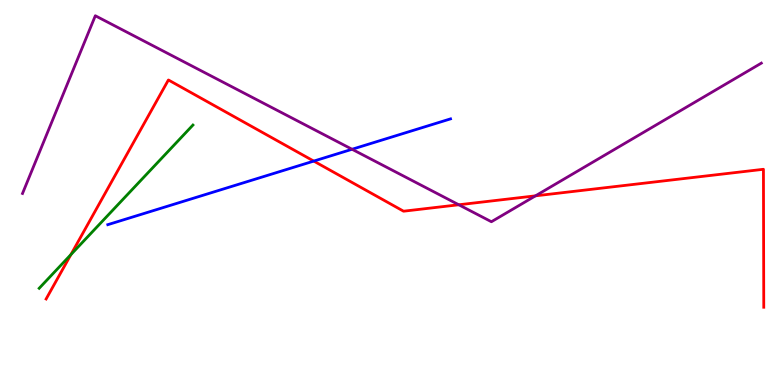[{'lines': ['blue', 'red'], 'intersections': [{'x': 4.05, 'y': 5.82}]}, {'lines': ['green', 'red'], 'intersections': [{'x': 0.915, 'y': 3.39}]}, {'lines': ['purple', 'red'], 'intersections': [{'x': 5.92, 'y': 4.68}, {'x': 6.91, 'y': 4.91}]}, {'lines': ['blue', 'green'], 'intersections': []}, {'lines': ['blue', 'purple'], 'intersections': [{'x': 4.54, 'y': 6.12}]}, {'lines': ['green', 'purple'], 'intersections': []}]